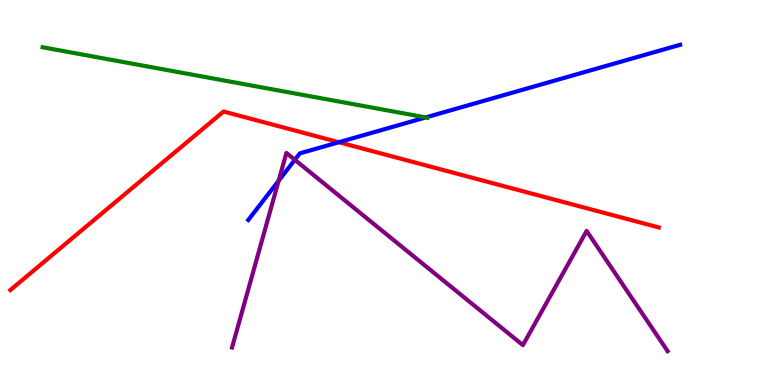[{'lines': ['blue', 'red'], 'intersections': [{'x': 4.37, 'y': 6.31}]}, {'lines': ['green', 'red'], 'intersections': []}, {'lines': ['purple', 'red'], 'intersections': []}, {'lines': ['blue', 'green'], 'intersections': [{'x': 5.49, 'y': 6.95}]}, {'lines': ['blue', 'purple'], 'intersections': [{'x': 3.6, 'y': 5.3}, {'x': 3.8, 'y': 5.85}]}, {'lines': ['green', 'purple'], 'intersections': []}]